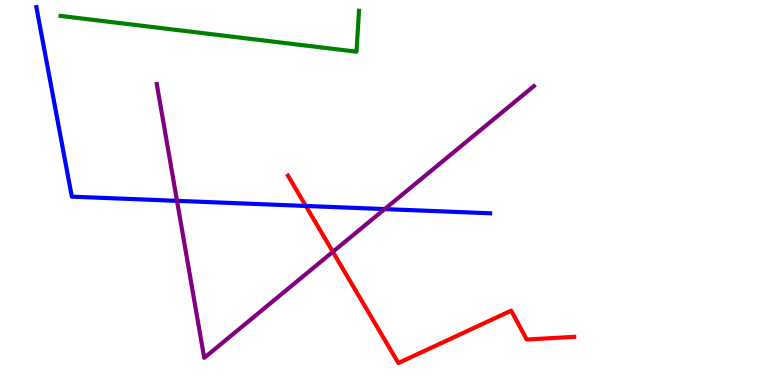[{'lines': ['blue', 'red'], 'intersections': [{'x': 3.95, 'y': 4.65}]}, {'lines': ['green', 'red'], 'intersections': []}, {'lines': ['purple', 'red'], 'intersections': [{'x': 4.29, 'y': 3.46}]}, {'lines': ['blue', 'green'], 'intersections': []}, {'lines': ['blue', 'purple'], 'intersections': [{'x': 2.28, 'y': 4.78}, {'x': 4.96, 'y': 4.57}]}, {'lines': ['green', 'purple'], 'intersections': []}]